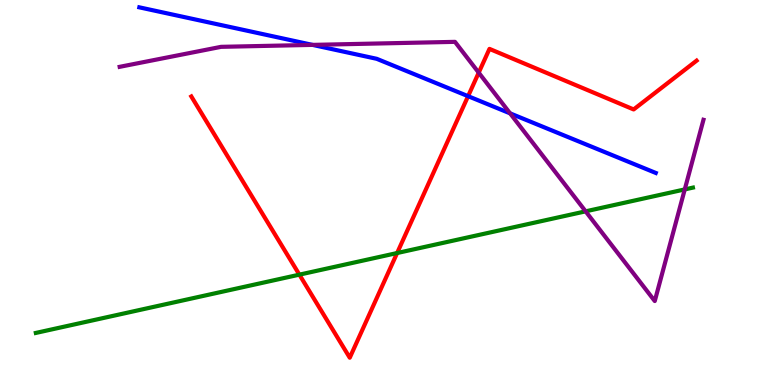[{'lines': ['blue', 'red'], 'intersections': [{'x': 6.04, 'y': 7.5}]}, {'lines': ['green', 'red'], 'intersections': [{'x': 3.86, 'y': 2.87}, {'x': 5.12, 'y': 3.43}]}, {'lines': ['purple', 'red'], 'intersections': [{'x': 6.18, 'y': 8.11}]}, {'lines': ['blue', 'green'], 'intersections': []}, {'lines': ['blue', 'purple'], 'intersections': [{'x': 4.03, 'y': 8.83}, {'x': 6.58, 'y': 7.06}]}, {'lines': ['green', 'purple'], 'intersections': [{'x': 7.56, 'y': 4.51}, {'x': 8.84, 'y': 5.08}]}]